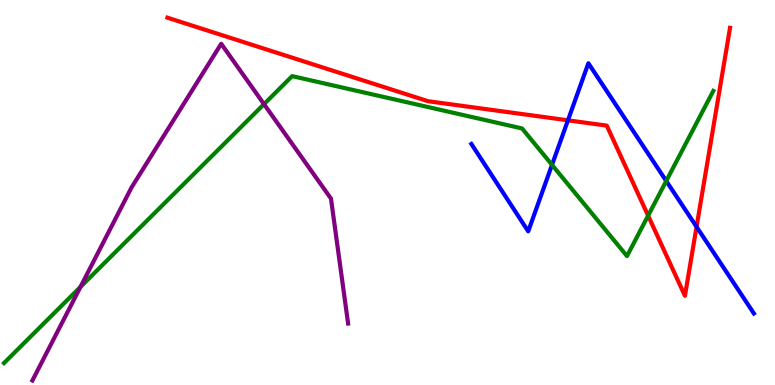[{'lines': ['blue', 'red'], 'intersections': [{'x': 7.33, 'y': 6.87}, {'x': 8.99, 'y': 4.11}]}, {'lines': ['green', 'red'], 'intersections': [{'x': 8.36, 'y': 4.4}]}, {'lines': ['purple', 'red'], 'intersections': []}, {'lines': ['blue', 'green'], 'intersections': [{'x': 7.12, 'y': 5.72}, {'x': 8.6, 'y': 5.3}]}, {'lines': ['blue', 'purple'], 'intersections': []}, {'lines': ['green', 'purple'], 'intersections': [{'x': 1.04, 'y': 2.55}, {'x': 3.41, 'y': 7.3}]}]